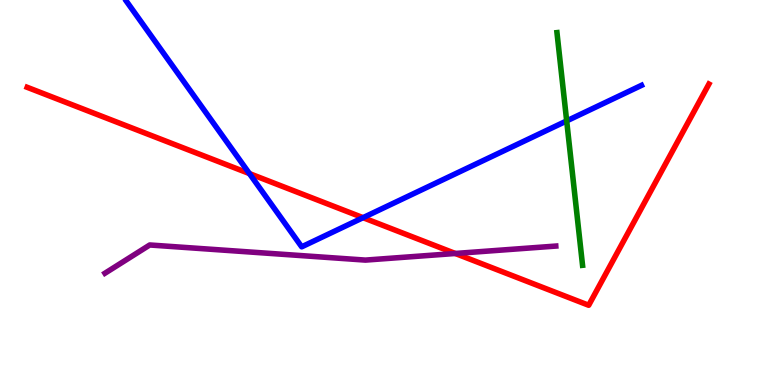[{'lines': ['blue', 'red'], 'intersections': [{'x': 3.22, 'y': 5.49}, {'x': 4.68, 'y': 4.35}]}, {'lines': ['green', 'red'], 'intersections': []}, {'lines': ['purple', 'red'], 'intersections': [{'x': 5.87, 'y': 3.42}]}, {'lines': ['blue', 'green'], 'intersections': [{'x': 7.31, 'y': 6.86}]}, {'lines': ['blue', 'purple'], 'intersections': []}, {'lines': ['green', 'purple'], 'intersections': []}]